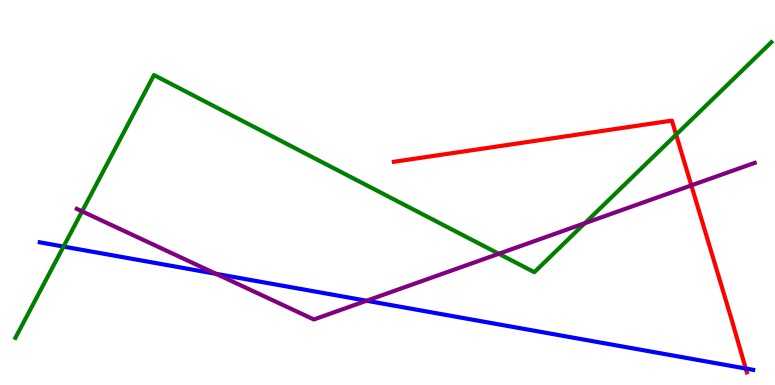[{'lines': ['blue', 'red'], 'intersections': [{'x': 9.62, 'y': 0.428}]}, {'lines': ['green', 'red'], 'intersections': [{'x': 8.72, 'y': 6.5}]}, {'lines': ['purple', 'red'], 'intersections': [{'x': 8.92, 'y': 5.18}]}, {'lines': ['blue', 'green'], 'intersections': [{'x': 0.82, 'y': 3.6}]}, {'lines': ['blue', 'purple'], 'intersections': [{'x': 2.79, 'y': 2.89}, {'x': 4.73, 'y': 2.19}]}, {'lines': ['green', 'purple'], 'intersections': [{'x': 1.06, 'y': 4.51}, {'x': 6.44, 'y': 3.41}, {'x': 7.55, 'y': 4.2}]}]